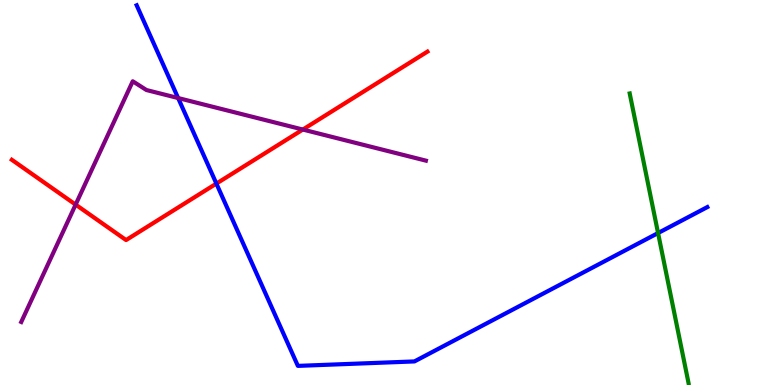[{'lines': ['blue', 'red'], 'intersections': [{'x': 2.79, 'y': 5.23}]}, {'lines': ['green', 'red'], 'intersections': []}, {'lines': ['purple', 'red'], 'intersections': [{'x': 0.976, 'y': 4.69}, {'x': 3.91, 'y': 6.64}]}, {'lines': ['blue', 'green'], 'intersections': [{'x': 8.49, 'y': 3.95}]}, {'lines': ['blue', 'purple'], 'intersections': [{'x': 2.3, 'y': 7.45}]}, {'lines': ['green', 'purple'], 'intersections': []}]